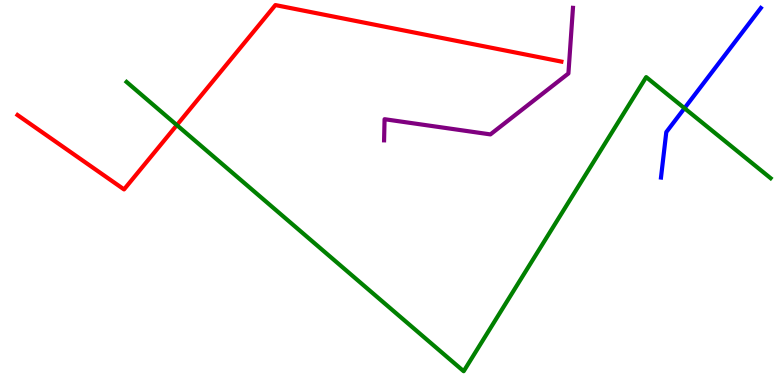[{'lines': ['blue', 'red'], 'intersections': []}, {'lines': ['green', 'red'], 'intersections': [{'x': 2.28, 'y': 6.75}]}, {'lines': ['purple', 'red'], 'intersections': []}, {'lines': ['blue', 'green'], 'intersections': [{'x': 8.83, 'y': 7.19}]}, {'lines': ['blue', 'purple'], 'intersections': []}, {'lines': ['green', 'purple'], 'intersections': []}]